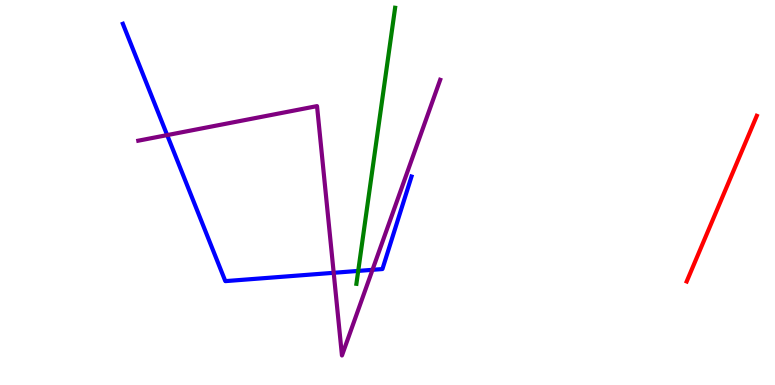[{'lines': ['blue', 'red'], 'intersections': []}, {'lines': ['green', 'red'], 'intersections': []}, {'lines': ['purple', 'red'], 'intersections': []}, {'lines': ['blue', 'green'], 'intersections': [{'x': 4.62, 'y': 2.96}]}, {'lines': ['blue', 'purple'], 'intersections': [{'x': 2.16, 'y': 6.49}, {'x': 4.31, 'y': 2.91}, {'x': 4.81, 'y': 2.99}]}, {'lines': ['green', 'purple'], 'intersections': []}]